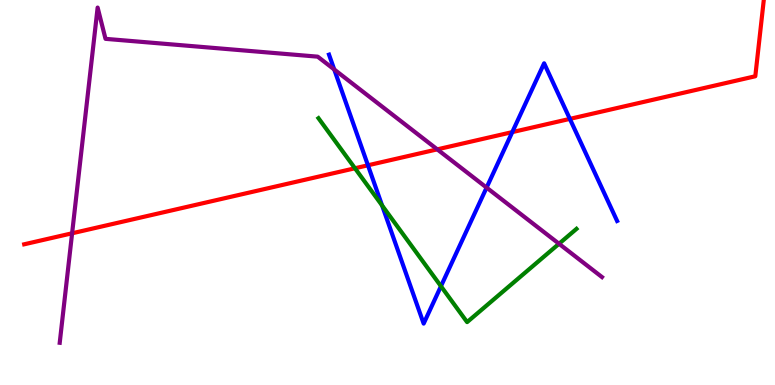[{'lines': ['blue', 'red'], 'intersections': [{'x': 4.75, 'y': 5.71}, {'x': 6.61, 'y': 6.57}, {'x': 7.35, 'y': 6.91}]}, {'lines': ['green', 'red'], 'intersections': [{'x': 4.58, 'y': 5.63}]}, {'lines': ['purple', 'red'], 'intersections': [{'x': 0.93, 'y': 3.94}, {'x': 5.64, 'y': 6.12}]}, {'lines': ['blue', 'green'], 'intersections': [{'x': 4.93, 'y': 4.66}, {'x': 5.69, 'y': 2.57}]}, {'lines': ['blue', 'purple'], 'intersections': [{'x': 4.31, 'y': 8.2}, {'x': 6.28, 'y': 5.13}]}, {'lines': ['green', 'purple'], 'intersections': [{'x': 7.21, 'y': 3.67}]}]